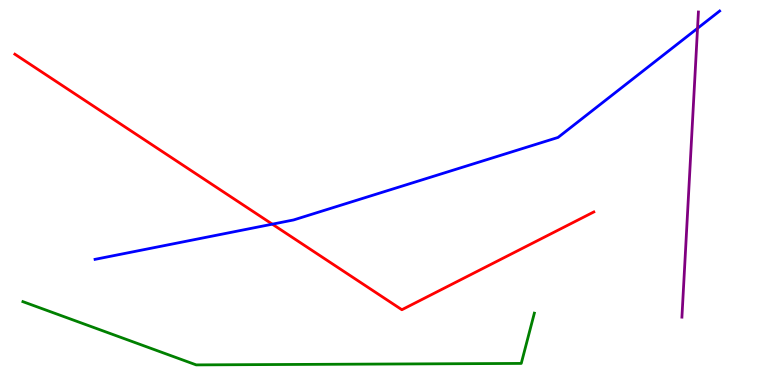[{'lines': ['blue', 'red'], 'intersections': [{'x': 3.51, 'y': 4.18}]}, {'lines': ['green', 'red'], 'intersections': []}, {'lines': ['purple', 'red'], 'intersections': []}, {'lines': ['blue', 'green'], 'intersections': []}, {'lines': ['blue', 'purple'], 'intersections': [{'x': 9.0, 'y': 9.26}]}, {'lines': ['green', 'purple'], 'intersections': []}]